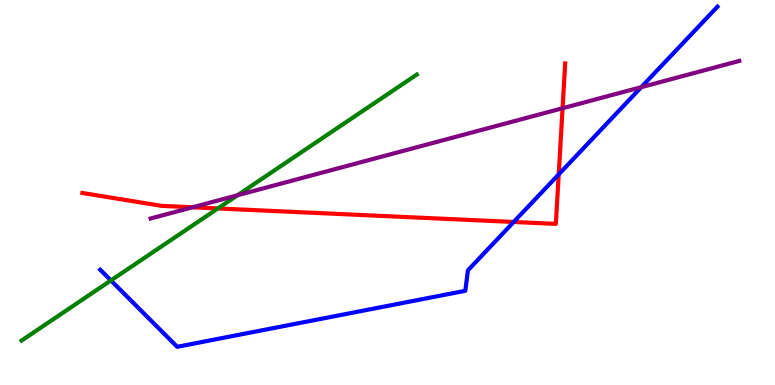[{'lines': ['blue', 'red'], 'intersections': [{'x': 6.63, 'y': 4.23}, {'x': 7.21, 'y': 5.47}]}, {'lines': ['green', 'red'], 'intersections': [{'x': 2.81, 'y': 4.59}]}, {'lines': ['purple', 'red'], 'intersections': [{'x': 2.48, 'y': 4.62}, {'x': 7.26, 'y': 7.19}]}, {'lines': ['blue', 'green'], 'intersections': [{'x': 1.43, 'y': 2.72}]}, {'lines': ['blue', 'purple'], 'intersections': [{'x': 8.27, 'y': 7.74}]}, {'lines': ['green', 'purple'], 'intersections': [{'x': 3.06, 'y': 4.93}]}]